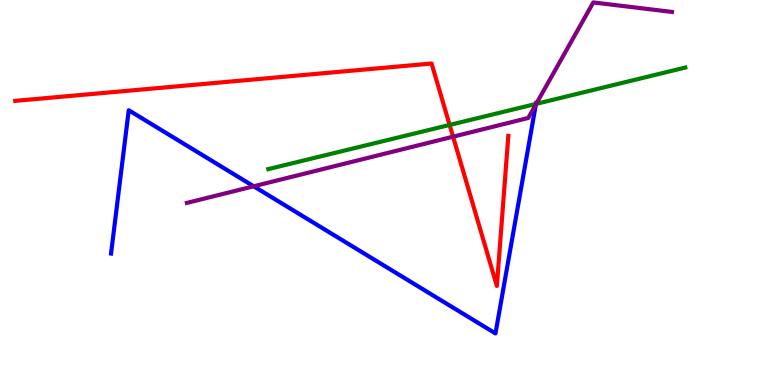[{'lines': ['blue', 'red'], 'intersections': []}, {'lines': ['green', 'red'], 'intersections': [{'x': 5.8, 'y': 6.75}]}, {'lines': ['purple', 'red'], 'intersections': [{'x': 5.85, 'y': 6.45}]}, {'lines': ['blue', 'green'], 'intersections': [{'x': 6.92, 'y': 7.3}]}, {'lines': ['blue', 'purple'], 'intersections': [{'x': 3.27, 'y': 5.16}, {'x': 6.91, 'y': 7.29}]}, {'lines': ['green', 'purple'], 'intersections': [{'x': 6.92, 'y': 7.3}]}]